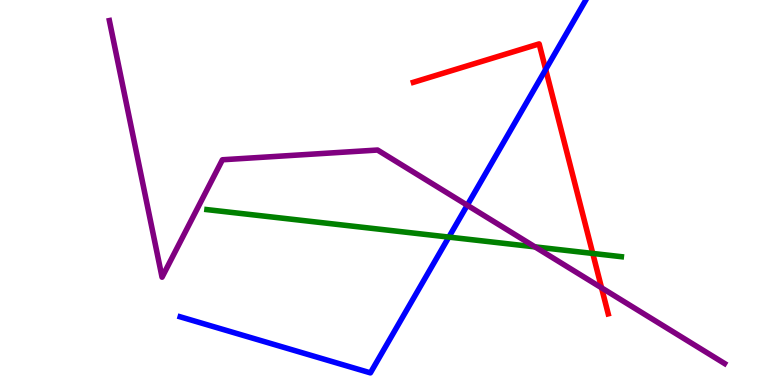[{'lines': ['blue', 'red'], 'intersections': [{'x': 7.04, 'y': 8.2}]}, {'lines': ['green', 'red'], 'intersections': [{'x': 7.65, 'y': 3.42}]}, {'lines': ['purple', 'red'], 'intersections': [{'x': 7.76, 'y': 2.52}]}, {'lines': ['blue', 'green'], 'intersections': [{'x': 5.79, 'y': 3.84}]}, {'lines': ['blue', 'purple'], 'intersections': [{'x': 6.03, 'y': 4.67}]}, {'lines': ['green', 'purple'], 'intersections': [{'x': 6.9, 'y': 3.59}]}]